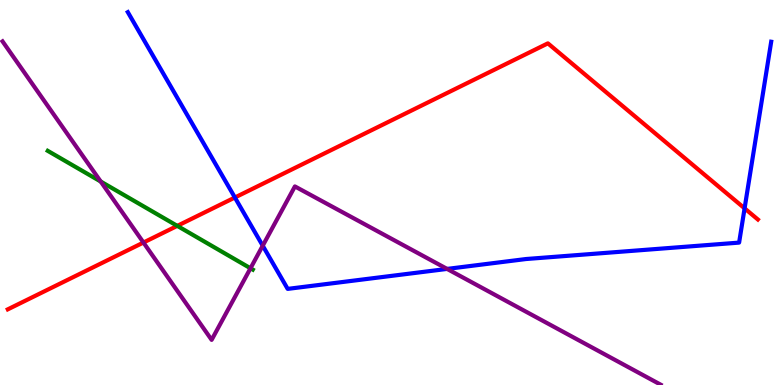[{'lines': ['blue', 'red'], 'intersections': [{'x': 3.03, 'y': 4.87}, {'x': 9.61, 'y': 4.59}]}, {'lines': ['green', 'red'], 'intersections': [{'x': 2.29, 'y': 4.13}]}, {'lines': ['purple', 'red'], 'intersections': [{'x': 1.85, 'y': 3.7}]}, {'lines': ['blue', 'green'], 'intersections': []}, {'lines': ['blue', 'purple'], 'intersections': [{'x': 3.39, 'y': 3.62}, {'x': 5.77, 'y': 3.02}]}, {'lines': ['green', 'purple'], 'intersections': [{'x': 1.3, 'y': 5.29}, {'x': 3.23, 'y': 3.03}]}]